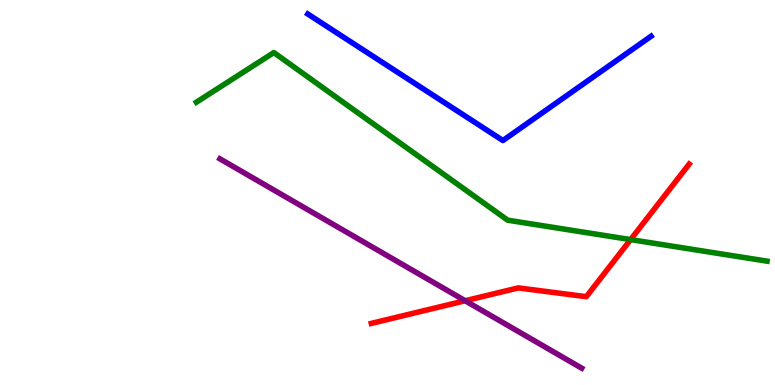[{'lines': ['blue', 'red'], 'intersections': []}, {'lines': ['green', 'red'], 'intersections': [{'x': 8.14, 'y': 3.78}]}, {'lines': ['purple', 'red'], 'intersections': [{'x': 6.0, 'y': 2.19}]}, {'lines': ['blue', 'green'], 'intersections': []}, {'lines': ['blue', 'purple'], 'intersections': []}, {'lines': ['green', 'purple'], 'intersections': []}]